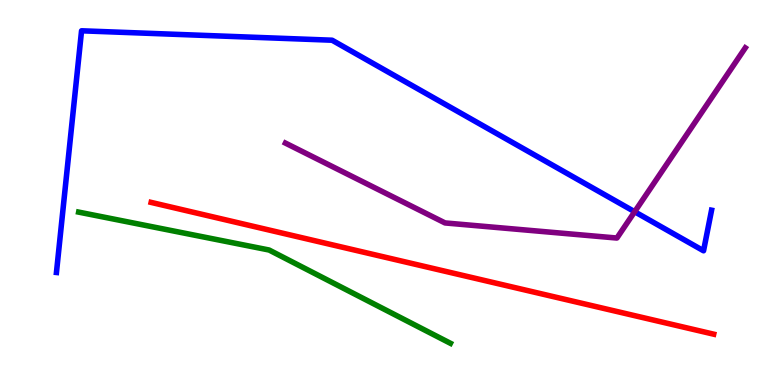[{'lines': ['blue', 'red'], 'intersections': []}, {'lines': ['green', 'red'], 'intersections': []}, {'lines': ['purple', 'red'], 'intersections': []}, {'lines': ['blue', 'green'], 'intersections': []}, {'lines': ['blue', 'purple'], 'intersections': [{'x': 8.19, 'y': 4.5}]}, {'lines': ['green', 'purple'], 'intersections': []}]